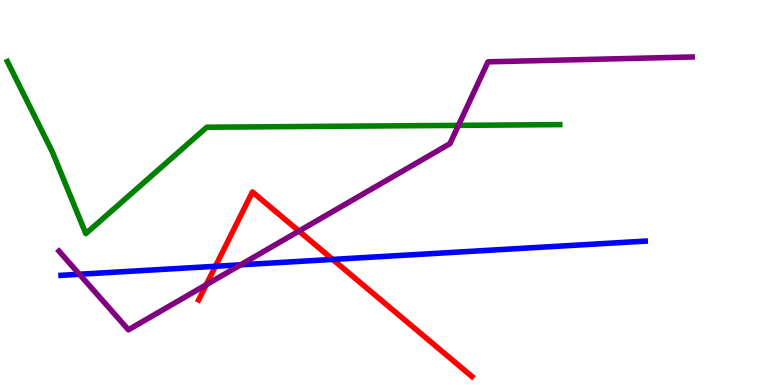[{'lines': ['blue', 'red'], 'intersections': [{'x': 2.78, 'y': 3.08}, {'x': 4.29, 'y': 3.26}]}, {'lines': ['green', 'red'], 'intersections': []}, {'lines': ['purple', 'red'], 'intersections': [{'x': 2.66, 'y': 2.6}, {'x': 3.86, 'y': 4.0}]}, {'lines': ['blue', 'green'], 'intersections': []}, {'lines': ['blue', 'purple'], 'intersections': [{'x': 1.02, 'y': 2.88}, {'x': 3.11, 'y': 3.12}]}, {'lines': ['green', 'purple'], 'intersections': [{'x': 5.92, 'y': 6.74}]}]